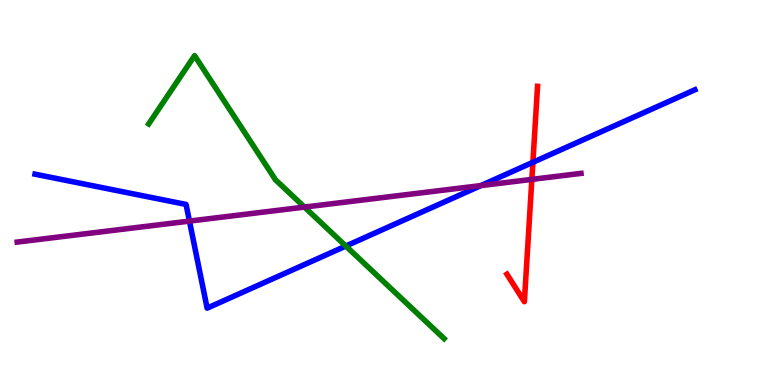[{'lines': ['blue', 'red'], 'intersections': [{'x': 6.88, 'y': 5.78}]}, {'lines': ['green', 'red'], 'intersections': []}, {'lines': ['purple', 'red'], 'intersections': [{'x': 6.86, 'y': 5.34}]}, {'lines': ['blue', 'green'], 'intersections': [{'x': 4.46, 'y': 3.61}]}, {'lines': ['blue', 'purple'], 'intersections': [{'x': 2.44, 'y': 4.26}, {'x': 6.21, 'y': 5.18}]}, {'lines': ['green', 'purple'], 'intersections': [{'x': 3.93, 'y': 4.62}]}]